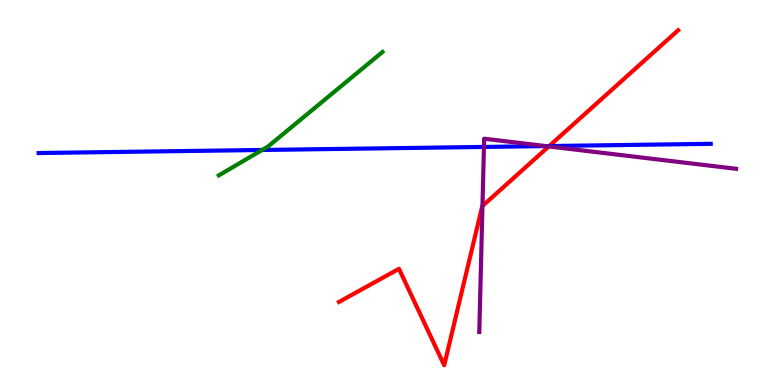[{'lines': ['blue', 'red'], 'intersections': [{'x': 7.09, 'y': 6.21}]}, {'lines': ['green', 'red'], 'intersections': []}, {'lines': ['purple', 'red'], 'intersections': [{'x': 6.23, 'y': 4.65}, {'x': 7.08, 'y': 6.2}]}, {'lines': ['blue', 'green'], 'intersections': [{'x': 3.38, 'y': 6.1}]}, {'lines': ['blue', 'purple'], 'intersections': [{'x': 6.24, 'y': 6.18}, {'x': 7.04, 'y': 6.21}]}, {'lines': ['green', 'purple'], 'intersections': []}]